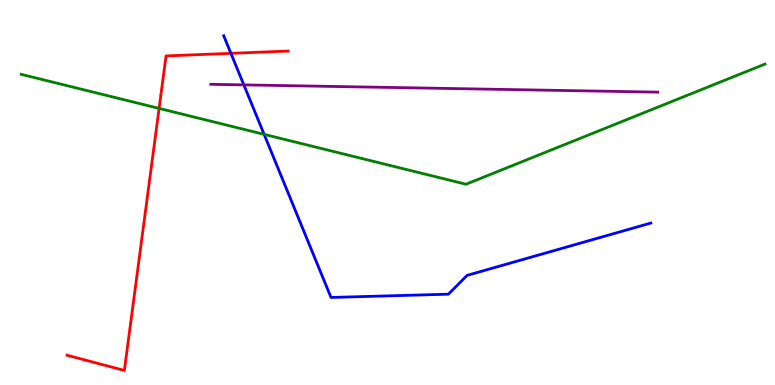[{'lines': ['blue', 'red'], 'intersections': [{'x': 2.98, 'y': 8.61}]}, {'lines': ['green', 'red'], 'intersections': [{'x': 2.05, 'y': 7.18}]}, {'lines': ['purple', 'red'], 'intersections': []}, {'lines': ['blue', 'green'], 'intersections': [{'x': 3.41, 'y': 6.51}]}, {'lines': ['blue', 'purple'], 'intersections': [{'x': 3.15, 'y': 7.8}]}, {'lines': ['green', 'purple'], 'intersections': []}]